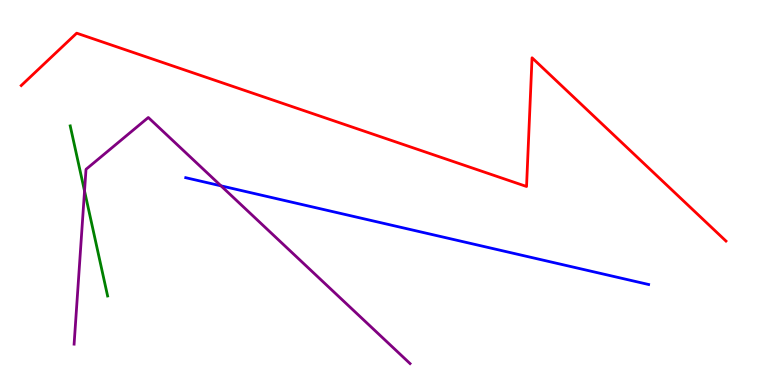[{'lines': ['blue', 'red'], 'intersections': []}, {'lines': ['green', 'red'], 'intersections': []}, {'lines': ['purple', 'red'], 'intersections': []}, {'lines': ['blue', 'green'], 'intersections': []}, {'lines': ['blue', 'purple'], 'intersections': [{'x': 2.85, 'y': 5.17}]}, {'lines': ['green', 'purple'], 'intersections': [{'x': 1.09, 'y': 5.04}]}]